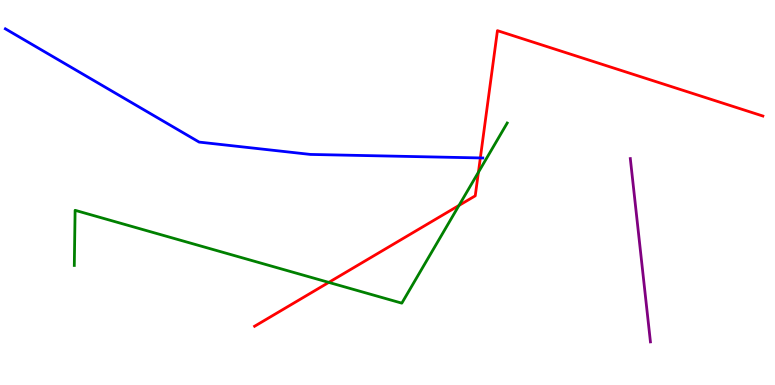[{'lines': ['blue', 'red'], 'intersections': [{'x': 6.2, 'y': 5.9}]}, {'lines': ['green', 'red'], 'intersections': [{'x': 4.24, 'y': 2.67}, {'x': 5.92, 'y': 4.66}, {'x': 6.17, 'y': 5.53}]}, {'lines': ['purple', 'red'], 'intersections': []}, {'lines': ['blue', 'green'], 'intersections': []}, {'lines': ['blue', 'purple'], 'intersections': []}, {'lines': ['green', 'purple'], 'intersections': []}]